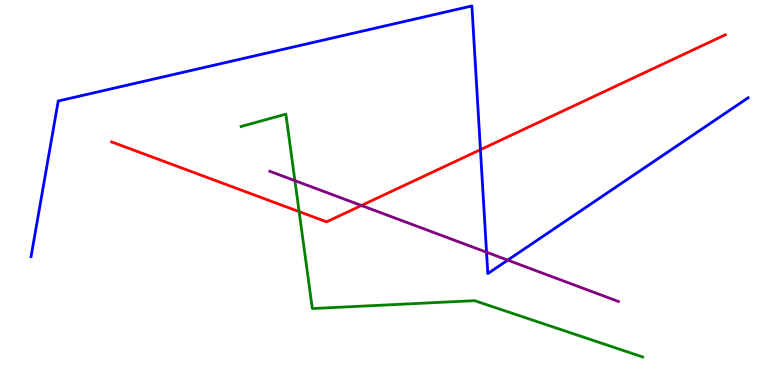[{'lines': ['blue', 'red'], 'intersections': [{'x': 6.2, 'y': 6.11}]}, {'lines': ['green', 'red'], 'intersections': [{'x': 3.86, 'y': 4.5}]}, {'lines': ['purple', 'red'], 'intersections': [{'x': 4.66, 'y': 4.66}]}, {'lines': ['blue', 'green'], 'intersections': []}, {'lines': ['blue', 'purple'], 'intersections': [{'x': 6.28, 'y': 3.45}, {'x': 6.55, 'y': 3.24}]}, {'lines': ['green', 'purple'], 'intersections': [{'x': 3.81, 'y': 5.31}]}]